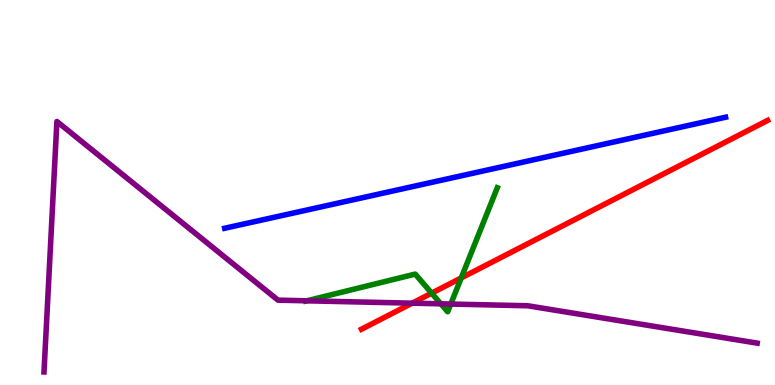[{'lines': ['blue', 'red'], 'intersections': []}, {'lines': ['green', 'red'], 'intersections': [{'x': 5.57, 'y': 2.39}, {'x': 5.95, 'y': 2.78}]}, {'lines': ['purple', 'red'], 'intersections': [{'x': 5.32, 'y': 2.13}]}, {'lines': ['blue', 'green'], 'intersections': []}, {'lines': ['blue', 'purple'], 'intersections': []}, {'lines': ['green', 'purple'], 'intersections': [{'x': 3.96, 'y': 2.19}, {'x': 5.69, 'y': 2.11}, {'x': 5.82, 'y': 2.1}]}]